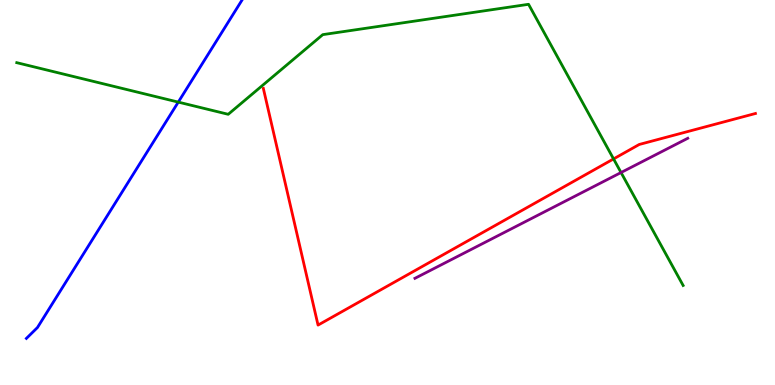[{'lines': ['blue', 'red'], 'intersections': []}, {'lines': ['green', 'red'], 'intersections': [{'x': 7.92, 'y': 5.87}]}, {'lines': ['purple', 'red'], 'intersections': []}, {'lines': ['blue', 'green'], 'intersections': [{'x': 2.3, 'y': 7.35}]}, {'lines': ['blue', 'purple'], 'intersections': []}, {'lines': ['green', 'purple'], 'intersections': [{'x': 8.01, 'y': 5.52}]}]